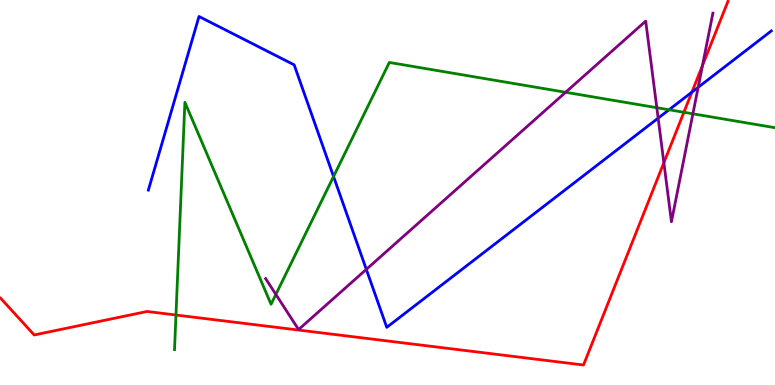[{'lines': ['blue', 'red'], 'intersections': [{'x': 8.93, 'y': 7.61}]}, {'lines': ['green', 'red'], 'intersections': [{'x': 2.27, 'y': 1.82}, {'x': 8.82, 'y': 7.08}]}, {'lines': ['purple', 'red'], 'intersections': [{'x': 8.57, 'y': 5.77}, {'x': 9.06, 'y': 8.3}]}, {'lines': ['blue', 'green'], 'intersections': [{'x': 4.3, 'y': 5.42}, {'x': 8.63, 'y': 7.15}]}, {'lines': ['blue', 'purple'], 'intersections': [{'x': 4.73, 'y': 3.0}, {'x': 8.49, 'y': 6.93}, {'x': 9.01, 'y': 7.73}]}, {'lines': ['green', 'purple'], 'intersections': [{'x': 3.56, 'y': 2.35}, {'x': 7.3, 'y': 7.6}, {'x': 8.48, 'y': 7.2}, {'x': 8.94, 'y': 7.04}]}]